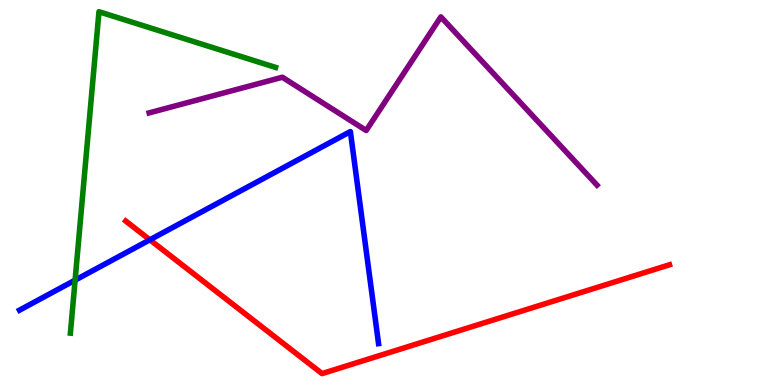[{'lines': ['blue', 'red'], 'intersections': [{'x': 1.93, 'y': 3.77}]}, {'lines': ['green', 'red'], 'intersections': []}, {'lines': ['purple', 'red'], 'intersections': []}, {'lines': ['blue', 'green'], 'intersections': [{'x': 0.969, 'y': 2.72}]}, {'lines': ['blue', 'purple'], 'intersections': []}, {'lines': ['green', 'purple'], 'intersections': []}]